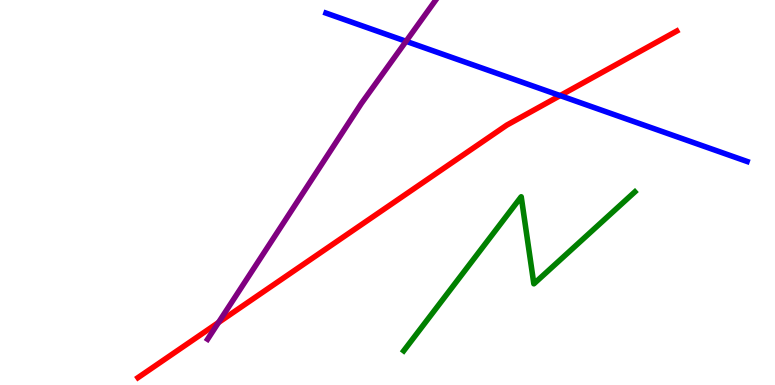[{'lines': ['blue', 'red'], 'intersections': [{'x': 7.23, 'y': 7.52}]}, {'lines': ['green', 'red'], 'intersections': []}, {'lines': ['purple', 'red'], 'intersections': [{'x': 2.82, 'y': 1.62}]}, {'lines': ['blue', 'green'], 'intersections': []}, {'lines': ['blue', 'purple'], 'intersections': [{'x': 5.24, 'y': 8.93}]}, {'lines': ['green', 'purple'], 'intersections': []}]